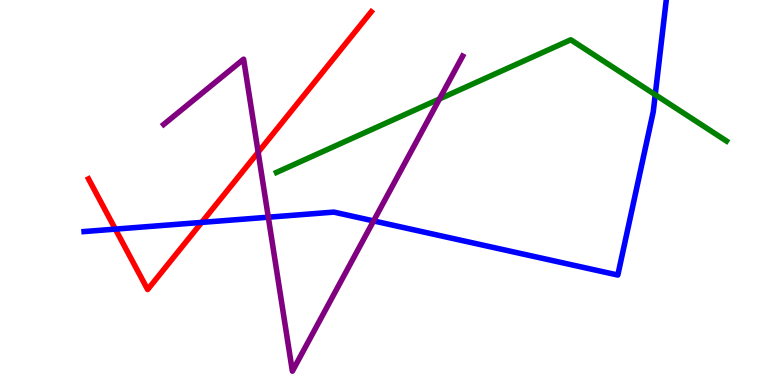[{'lines': ['blue', 'red'], 'intersections': [{'x': 1.49, 'y': 4.05}, {'x': 2.6, 'y': 4.22}]}, {'lines': ['green', 'red'], 'intersections': []}, {'lines': ['purple', 'red'], 'intersections': [{'x': 3.33, 'y': 6.05}]}, {'lines': ['blue', 'green'], 'intersections': [{'x': 8.45, 'y': 7.54}]}, {'lines': ['blue', 'purple'], 'intersections': [{'x': 3.46, 'y': 4.36}, {'x': 4.82, 'y': 4.26}]}, {'lines': ['green', 'purple'], 'intersections': [{'x': 5.67, 'y': 7.43}]}]